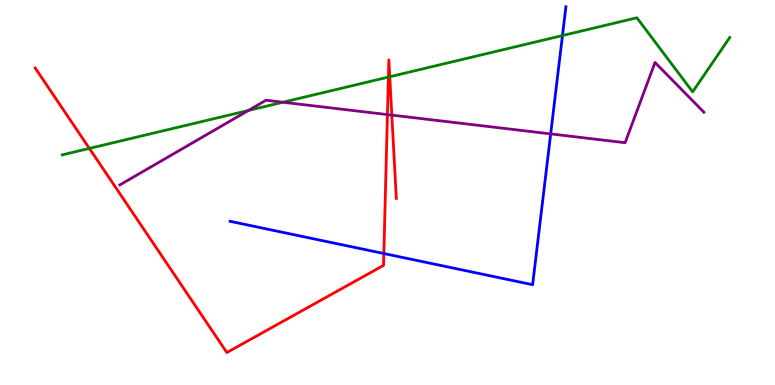[{'lines': ['blue', 'red'], 'intersections': [{'x': 4.95, 'y': 3.41}]}, {'lines': ['green', 'red'], 'intersections': [{'x': 1.15, 'y': 6.15}, {'x': 5.01, 'y': 8.0}, {'x': 5.03, 'y': 8.01}]}, {'lines': ['purple', 'red'], 'intersections': [{'x': 5.0, 'y': 7.02}, {'x': 5.06, 'y': 7.01}]}, {'lines': ['blue', 'green'], 'intersections': [{'x': 7.26, 'y': 9.08}]}, {'lines': ['blue', 'purple'], 'intersections': [{'x': 7.11, 'y': 6.52}]}, {'lines': ['green', 'purple'], 'intersections': [{'x': 3.2, 'y': 7.13}, {'x': 3.65, 'y': 7.34}]}]